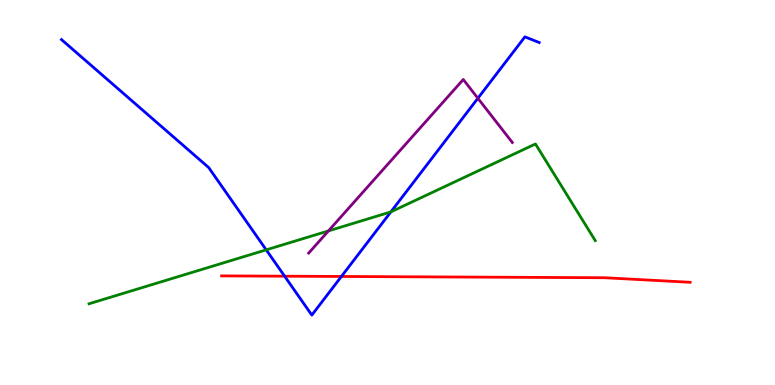[{'lines': ['blue', 'red'], 'intersections': [{'x': 3.67, 'y': 2.83}, {'x': 4.41, 'y': 2.82}]}, {'lines': ['green', 'red'], 'intersections': []}, {'lines': ['purple', 'red'], 'intersections': []}, {'lines': ['blue', 'green'], 'intersections': [{'x': 3.43, 'y': 3.51}, {'x': 5.04, 'y': 4.5}]}, {'lines': ['blue', 'purple'], 'intersections': [{'x': 6.17, 'y': 7.45}]}, {'lines': ['green', 'purple'], 'intersections': [{'x': 4.24, 'y': 4.0}]}]